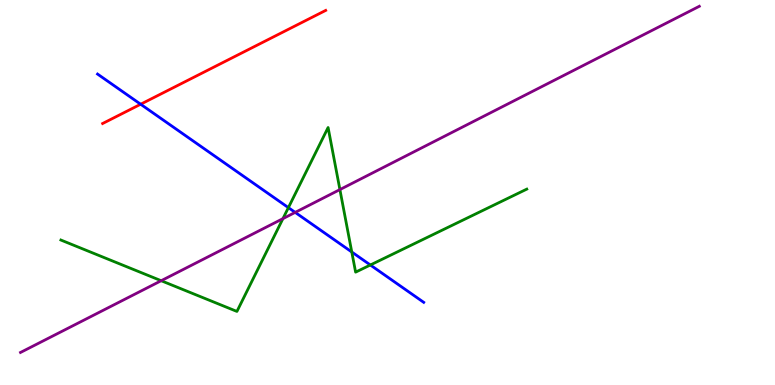[{'lines': ['blue', 'red'], 'intersections': [{'x': 1.81, 'y': 7.29}]}, {'lines': ['green', 'red'], 'intersections': []}, {'lines': ['purple', 'red'], 'intersections': []}, {'lines': ['blue', 'green'], 'intersections': [{'x': 3.72, 'y': 4.61}, {'x': 4.54, 'y': 3.45}, {'x': 4.78, 'y': 3.12}]}, {'lines': ['blue', 'purple'], 'intersections': [{'x': 3.81, 'y': 4.48}]}, {'lines': ['green', 'purple'], 'intersections': [{'x': 2.08, 'y': 2.71}, {'x': 3.65, 'y': 4.32}, {'x': 4.39, 'y': 5.08}]}]